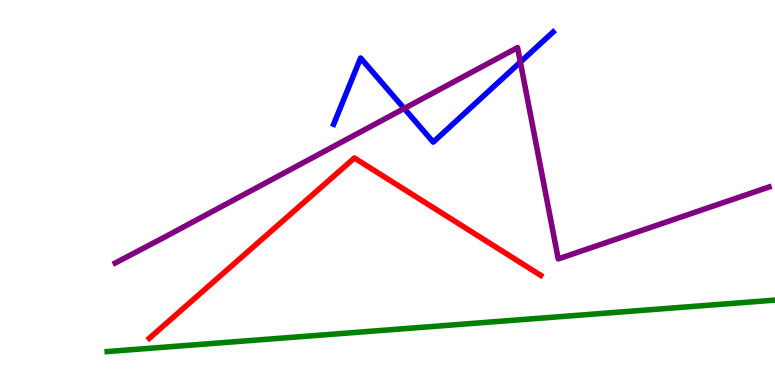[{'lines': ['blue', 'red'], 'intersections': []}, {'lines': ['green', 'red'], 'intersections': []}, {'lines': ['purple', 'red'], 'intersections': []}, {'lines': ['blue', 'green'], 'intersections': []}, {'lines': ['blue', 'purple'], 'intersections': [{'x': 5.22, 'y': 7.18}, {'x': 6.71, 'y': 8.39}]}, {'lines': ['green', 'purple'], 'intersections': []}]